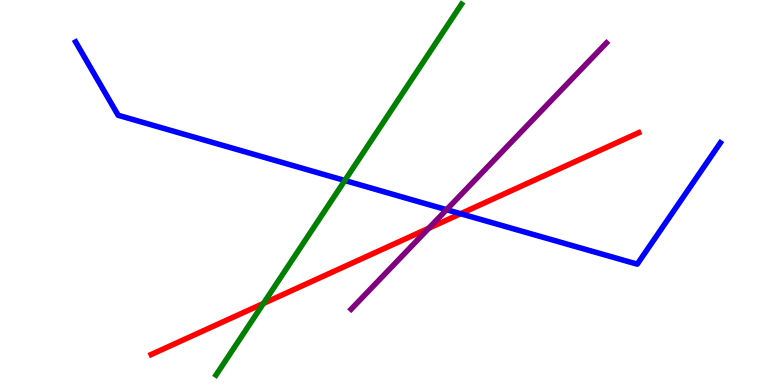[{'lines': ['blue', 'red'], 'intersections': [{'x': 5.94, 'y': 4.45}]}, {'lines': ['green', 'red'], 'intersections': [{'x': 3.4, 'y': 2.12}]}, {'lines': ['purple', 'red'], 'intersections': [{'x': 5.53, 'y': 4.07}]}, {'lines': ['blue', 'green'], 'intersections': [{'x': 4.45, 'y': 5.31}]}, {'lines': ['blue', 'purple'], 'intersections': [{'x': 5.76, 'y': 4.55}]}, {'lines': ['green', 'purple'], 'intersections': []}]